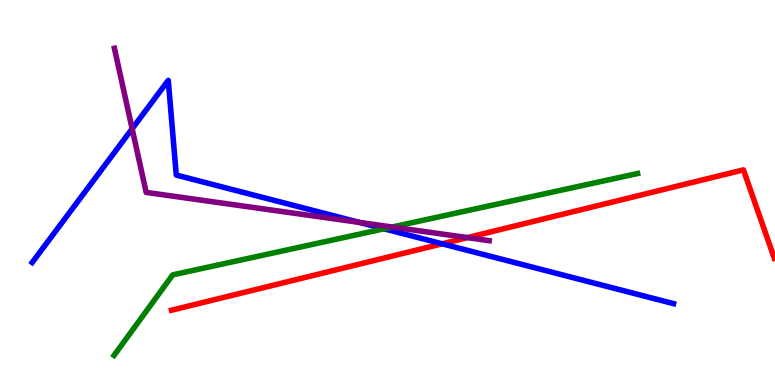[{'lines': ['blue', 'red'], 'intersections': [{'x': 5.71, 'y': 3.67}]}, {'lines': ['green', 'red'], 'intersections': []}, {'lines': ['purple', 'red'], 'intersections': [{'x': 6.03, 'y': 3.83}]}, {'lines': ['blue', 'green'], 'intersections': [{'x': 4.96, 'y': 4.06}]}, {'lines': ['blue', 'purple'], 'intersections': [{'x': 1.71, 'y': 6.66}, {'x': 4.64, 'y': 4.22}]}, {'lines': ['green', 'purple'], 'intersections': [{'x': 5.06, 'y': 4.1}]}]